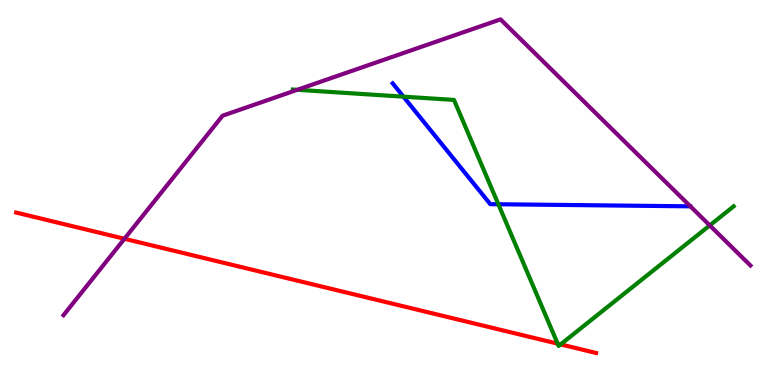[{'lines': ['blue', 'red'], 'intersections': []}, {'lines': ['green', 'red'], 'intersections': [{'x': 7.2, 'y': 1.07}, {'x': 7.23, 'y': 1.05}]}, {'lines': ['purple', 'red'], 'intersections': [{'x': 1.61, 'y': 3.8}]}, {'lines': ['blue', 'green'], 'intersections': [{'x': 5.21, 'y': 7.49}, {'x': 6.43, 'y': 4.69}]}, {'lines': ['blue', 'purple'], 'intersections': []}, {'lines': ['green', 'purple'], 'intersections': [{'x': 3.84, 'y': 7.67}, {'x': 9.16, 'y': 4.15}]}]